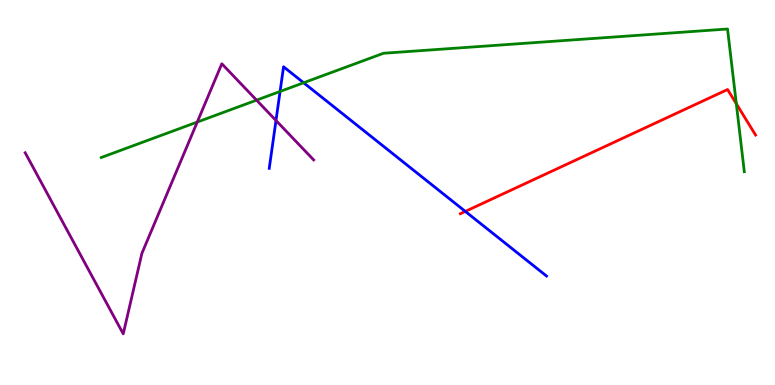[{'lines': ['blue', 'red'], 'intersections': [{'x': 6.0, 'y': 4.51}]}, {'lines': ['green', 'red'], 'intersections': [{'x': 9.5, 'y': 7.31}]}, {'lines': ['purple', 'red'], 'intersections': []}, {'lines': ['blue', 'green'], 'intersections': [{'x': 3.61, 'y': 7.62}, {'x': 3.92, 'y': 7.85}]}, {'lines': ['blue', 'purple'], 'intersections': [{'x': 3.56, 'y': 6.87}]}, {'lines': ['green', 'purple'], 'intersections': [{'x': 2.55, 'y': 6.83}, {'x': 3.31, 'y': 7.4}]}]